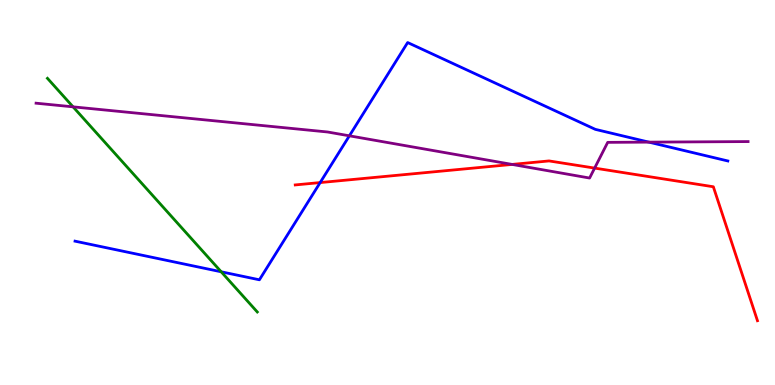[{'lines': ['blue', 'red'], 'intersections': [{'x': 4.13, 'y': 5.26}]}, {'lines': ['green', 'red'], 'intersections': []}, {'lines': ['purple', 'red'], 'intersections': [{'x': 6.61, 'y': 5.73}, {'x': 7.67, 'y': 5.63}]}, {'lines': ['blue', 'green'], 'intersections': [{'x': 2.85, 'y': 2.94}]}, {'lines': ['blue', 'purple'], 'intersections': [{'x': 4.51, 'y': 6.47}, {'x': 8.37, 'y': 6.31}]}, {'lines': ['green', 'purple'], 'intersections': [{'x': 0.943, 'y': 7.22}]}]